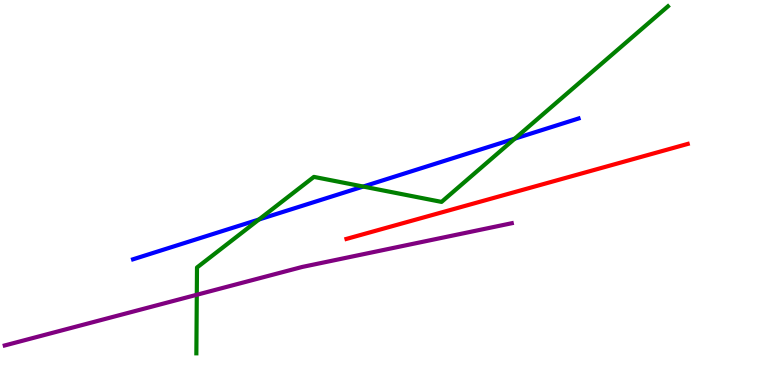[{'lines': ['blue', 'red'], 'intersections': []}, {'lines': ['green', 'red'], 'intersections': []}, {'lines': ['purple', 'red'], 'intersections': []}, {'lines': ['blue', 'green'], 'intersections': [{'x': 3.34, 'y': 4.3}, {'x': 4.69, 'y': 5.15}, {'x': 6.64, 'y': 6.4}]}, {'lines': ['blue', 'purple'], 'intersections': []}, {'lines': ['green', 'purple'], 'intersections': [{'x': 2.54, 'y': 2.34}]}]